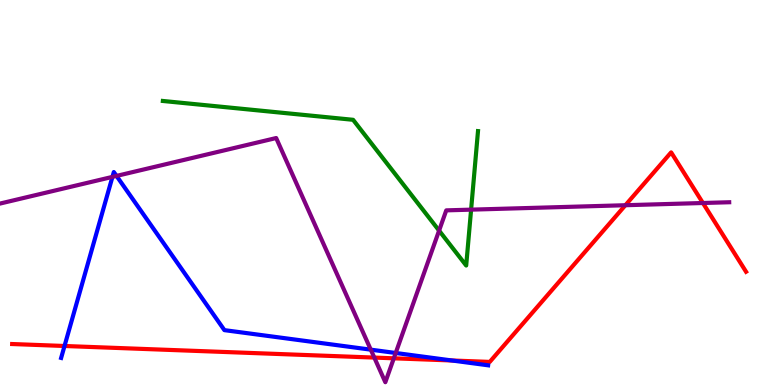[{'lines': ['blue', 'red'], 'intersections': [{'x': 0.833, 'y': 1.01}, {'x': 5.83, 'y': 0.637}]}, {'lines': ['green', 'red'], 'intersections': []}, {'lines': ['purple', 'red'], 'intersections': [{'x': 4.83, 'y': 0.712}, {'x': 5.08, 'y': 0.693}, {'x': 8.07, 'y': 4.67}, {'x': 9.07, 'y': 4.73}]}, {'lines': ['blue', 'green'], 'intersections': []}, {'lines': ['blue', 'purple'], 'intersections': [{'x': 1.45, 'y': 5.41}, {'x': 1.5, 'y': 5.43}, {'x': 4.78, 'y': 0.918}, {'x': 5.11, 'y': 0.832}]}, {'lines': ['green', 'purple'], 'intersections': [{'x': 5.67, 'y': 4.01}, {'x': 6.08, 'y': 4.55}]}]